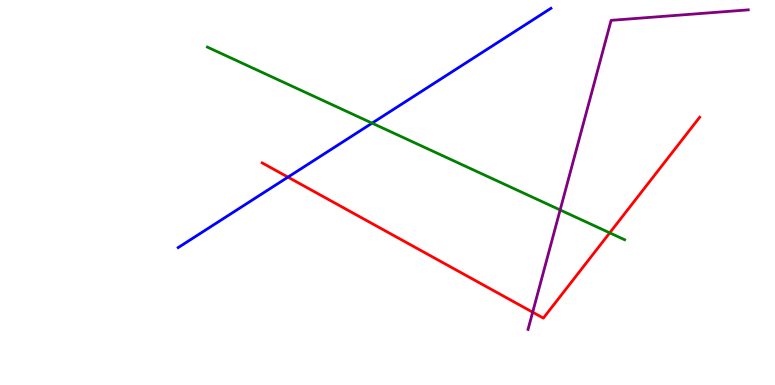[{'lines': ['blue', 'red'], 'intersections': [{'x': 3.72, 'y': 5.4}]}, {'lines': ['green', 'red'], 'intersections': [{'x': 7.87, 'y': 3.95}]}, {'lines': ['purple', 'red'], 'intersections': [{'x': 6.87, 'y': 1.89}]}, {'lines': ['blue', 'green'], 'intersections': [{'x': 4.8, 'y': 6.8}]}, {'lines': ['blue', 'purple'], 'intersections': []}, {'lines': ['green', 'purple'], 'intersections': [{'x': 7.23, 'y': 4.55}]}]